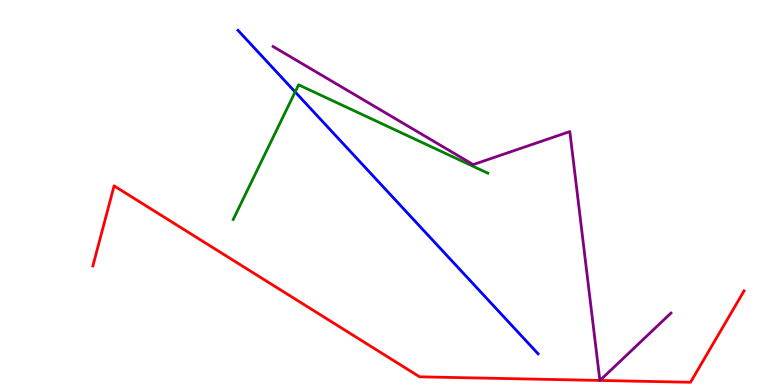[{'lines': ['blue', 'red'], 'intersections': []}, {'lines': ['green', 'red'], 'intersections': []}, {'lines': ['purple', 'red'], 'intersections': [{'x': 7.74, 'y': 0.118}, {'x': 7.74, 'y': 0.118}]}, {'lines': ['blue', 'green'], 'intersections': [{'x': 3.81, 'y': 7.61}]}, {'lines': ['blue', 'purple'], 'intersections': []}, {'lines': ['green', 'purple'], 'intersections': []}]